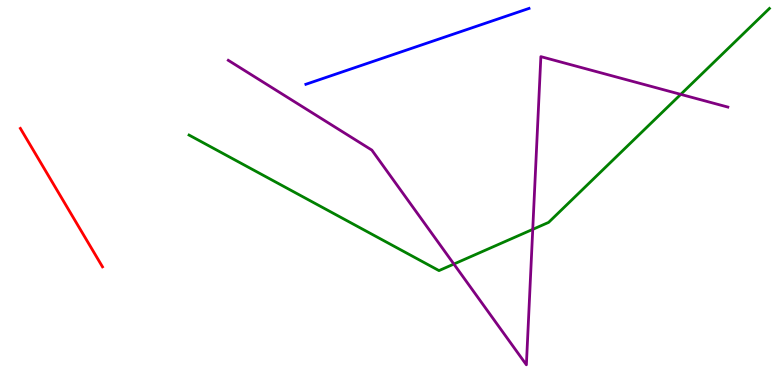[{'lines': ['blue', 'red'], 'intersections': []}, {'lines': ['green', 'red'], 'intersections': []}, {'lines': ['purple', 'red'], 'intersections': []}, {'lines': ['blue', 'green'], 'intersections': []}, {'lines': ['blue', 'purple'], 'intersections': []}, {'lines': ['green', 'purple'], 'intersections': [{'x': 5.86, 'y': 3.14}, {'x': 6.87, 'y': 4.04}, {'x': 8.78, 'y': 7.55}]}]